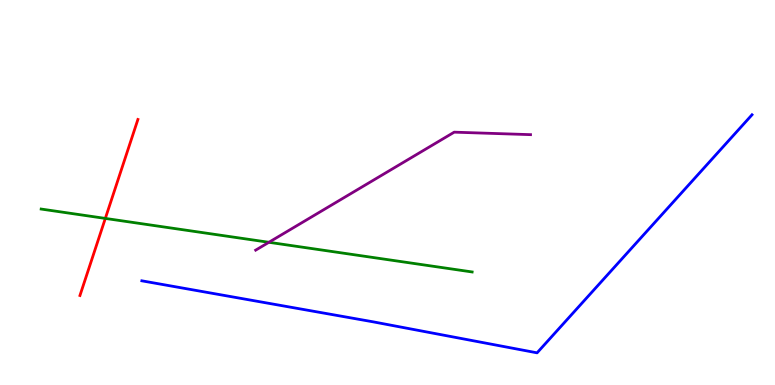[{'lines': ['blue', 'red'], 'intersections': []}, {'lines': ['green', 'red'], 'intersections': [{'x': 1.36, 'y': 4.33}]}, {'lines': ['purple', 'red'], 'intersections': []}, {'lines': ['blue', 'green'], 'intersections': []}, {'lines': ['blue', 'purple'], 'intersections': []}, {'lines': ['green', 'purple'], 'intersections': [{'x': 3.47, 'y': 3.71}]}]